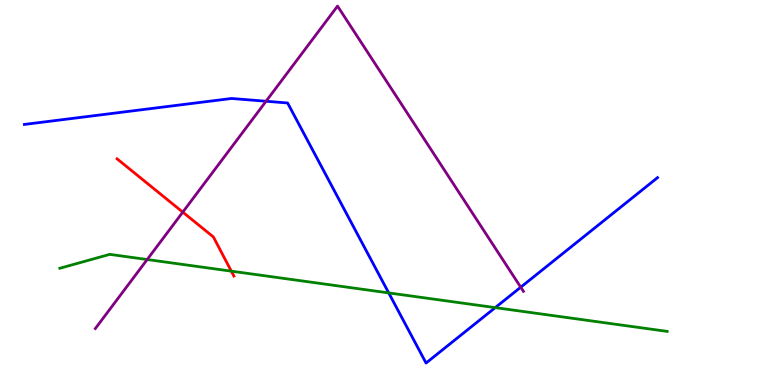[{'lines': ['blue', 'red'], 'intersections': []}, {'lines': ['green', 'red'], 'intersections': [{'x': 2.98, 'y': 2.96}]}, {'lines': ['purple', 'red'], 'intersections': [{'x': 2.36, 'y': 4.49}]}, {'lines': ['blue', 'green'], 'intersections': [{'x': 5.02, 'y': 2.39}, {'x': 6.39, 'y': 2.01}]}, {'lines': ['blue', 'purple'], 'intersections': [{'x': 3.43, 'y': 7.37}, {'x': 6.72, 'y': 2.54}]}, {'lines': ['green', 'purple'], 'intersections': [{'x': 1.9, 'y': 3.26}]}]